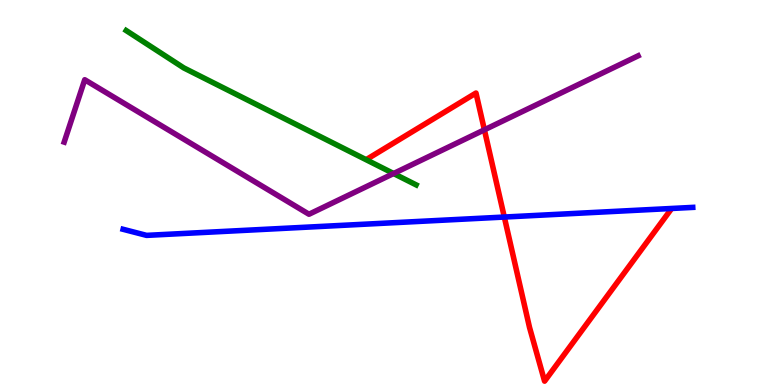[{'lines': ['blue', 'red'], 'intersections': [{'x': 6.51, 'y': 4.36}]}, {'lines': ['green', 'red'], 'intersections': []}, {'lines': ['purple', 'red'], 'intersections': [{'x': 6.25, 'y': 6.63}]}, {'lines': ['blue', 'green'], 'intersections': []}, {'lines': ['blue', 'purple'], 'intersections': []}, {'lines': ['green', 'purple'], 'intersections': [{'x': 5.08, 'y': 5.49}]}]